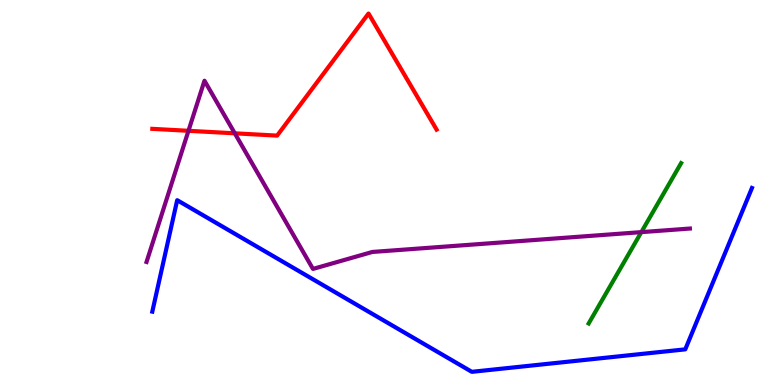[{'lines': ['blue', 'red'], 'intersections': []}, {'lines': ['green', 'red'], 'intersections': []}, {'lines': ['purple', 'red'], 'intersections': [{'x': 2.43, 'y': 6.6}, {'x': 3.03, 'y': 6.54}]}, {'lines': ['blue', 'green'], 'intersections': []}, {'lines': ['blue', 'purple'], 'intersections': []}, {'lines': ['green', 'purple'], 'intersections': [{'x': 8.28, 'y': 3.97}]}]